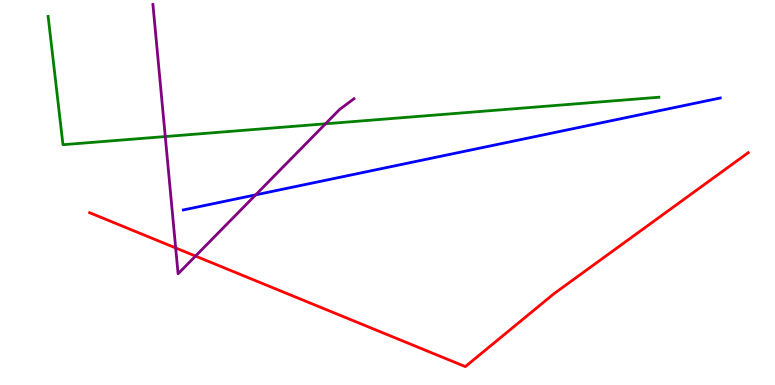[{'lines': ['blue', 'red'], 'intersections': []}, {'lines': ['green', 'red'], 'intersections': []}, {'lines': ['purple', 'red'], 'intersections': [{'x': 2.27, 'y': 3.56}, {'x': 2.52, 'y': 3.35}]}, {'lines': ['blue', 'green'], 'intersections': []}, {'lines': ['blue', 'purple'], 'intersections': [{'x': 3.3, 'y': 4.94}]}, {'lines': ['green', 'purple'], 'intersections': [{'x': 2.13, 'y': 6.45}, {'x': 4.2, 'y': 6.78}]}]